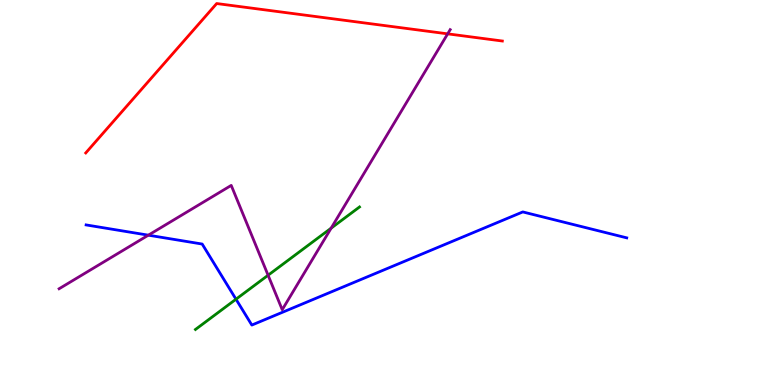[{'lines': ['blue', 'red'], 'intersections': []}, {'lines': ['green', 'red'], 'intersections': []}, {'lines': ['purple', 'red'], 'intersections': [{'x': 5.78, 'y': 9.12}]}, {'lines': ['blue', 'green'], 'intersections': [{'x': 3.05, 'y': 2.23}]}, {'lines': ['blue', 'purple'], 'intersections': [{'x': 1.91, 'y': 3.89}]}, {'lines': ['green', 'purple'], 'intersections': [{'x': 3.46, 'y': 2.85}, {'x': 4.27, 'y': 4.07}]}]